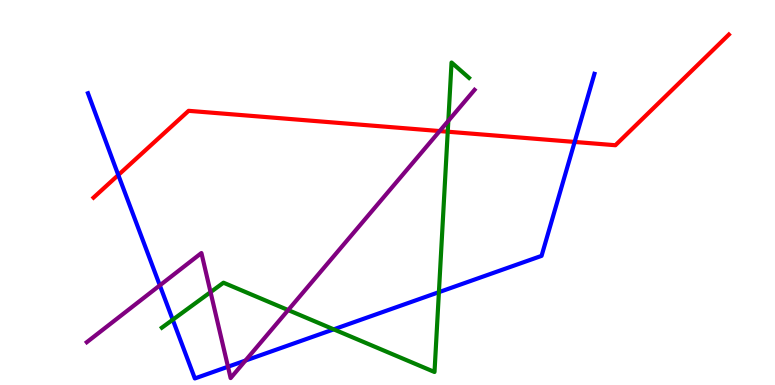[{'lines': ['blue', 'red'], 'intersections': [{'x': 1.53, 'y': 5.45}, {'x': 7.41, 'y': 6.31}]}, {'lines': ['green', 'red'], 'intersections': [{'x': 5.78, 'y': 6.58}]}, {'lines': ['purple', 'red'], 'intersections': [{'x': 5.67, 'y': 6.6}]}, {'lines': ['blue', 'green'], 'intersections': [{'x': 2.23, 'y': 1.7}, {'x': 4.31, 'y': 1.45}, {'x': 5.66, 'y': 2.41}]}, {'lines': ['blue', 'purple'], 'intersections': [{'x': 2.06, 'y': 2.59}, {'x': 2.94, 'y': 0.474}, {'x': 3.17, 'y': 0.635}]}, {'lines': ['green', 'purple'], 'intersections': [{'x': 2.72, 'y': 2.41}, {'x': 3.72, 'y': 1.95}, {'x': 5.78, 'y': 6.86}]}]